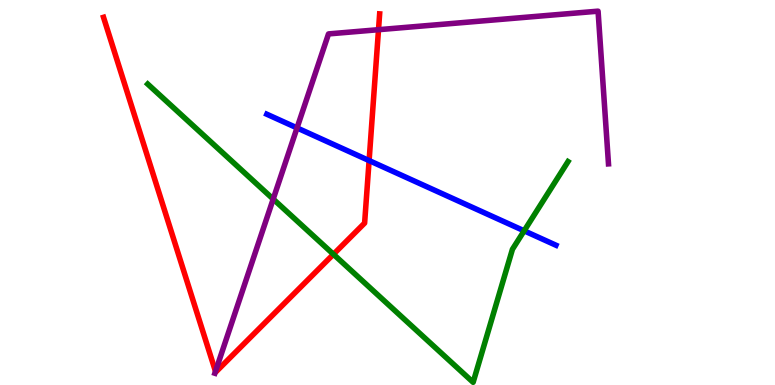[{'lines': ['blue', 'red'], 'intersections': [{'x': 4.76, 'y': 5.83}]}, {'lines': ['green', 'red'], 'intersections': [{'x': 4.3, 'y': 3.4}]}, {'lines': ['purple', 'red'], 'intersections': [{'x': 2.78, 'y': 0.354}, {'x': 4.88, 'y': 9.23}]}, {'lines': ['blue', 'green'], 'intersections': [{'x': 6.76, 'y': 4.0}]}, {'lines': ['blue', 'purple'], 'intersections': [{'x': 3.83, 'y': 6.68}]}, {'lines': ['green', 'purple'], 'intersections': [{'x': 3.53, 'y': 4.83}]}]